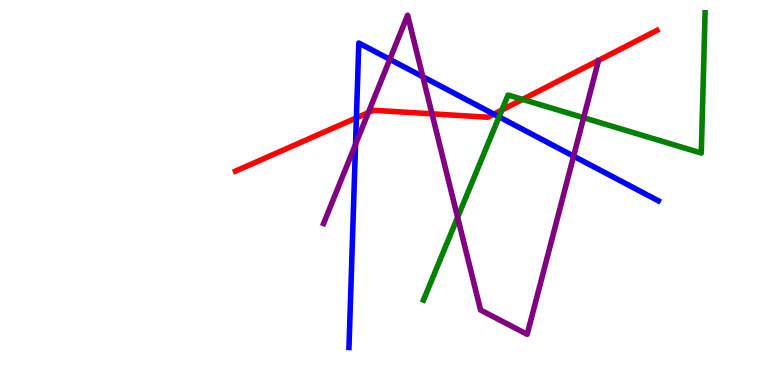[{'lines': ['blue', 'red'], 'intersections': [{'x': 4.6, 'y': 6.94}, {'x': 6.37, 'y': 7.04}]}, {'lines': ['green', 'red'], 'intersections': [{'x': 6.48, 'y': 7.14}, {'x': 6.74, 'y': 7.42}]}, {'lines': ['purple', 'red'], 'intersections': [{'x': 4.75, 'y': 7.07}, {'x': 5.57, 'y': 7.04}]}, {'lines': ['blue', 'green'], 'intersections': [{'x': 6.44, 'y': 6.96}]}, {'lines': ['blue', 'purple'], 'intersections': [{'x': 4.59, 'y': 6.25}, {'x': 5.03, 'y': 8.46}, {'x': 5.46, 'y': 8.01}, {'x': 7.4, 'y': 5.94}]}, {'lines': ['green', 'purple'], 'intersections': [{'x': 5.9, 'y': 4.36}, {'x': 7.53, 'y': 6.94}]}]